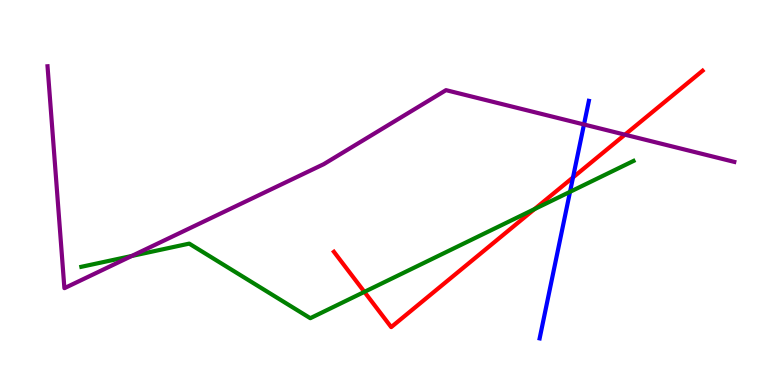[{'lines': ['blue', 'red'], 'intersections': [{'x': 7.39, 'y': 5.39}]}, {'lines': ['green', 'red'], 'intersections': [{'x': 4.7, 'y': 2.42}, {'x': 6.9, 'y': 4.57}]}, {'lines': ['purple', 'red'], 'intersections': [{'x': 8.06, 'y': 6.5}]}, {'lines': ['blue', 'green'], 'intersections': [{'x': 7.36, 'y': 5.02}]}, {'lines': ['blue', 'purple'], 'intersections': [{'x': 7.54, 'y': 6.77}]}, {'lines': ['green', 'purple'], 'intersections': [{'x': 1.7, 'y': 3.35}]}]